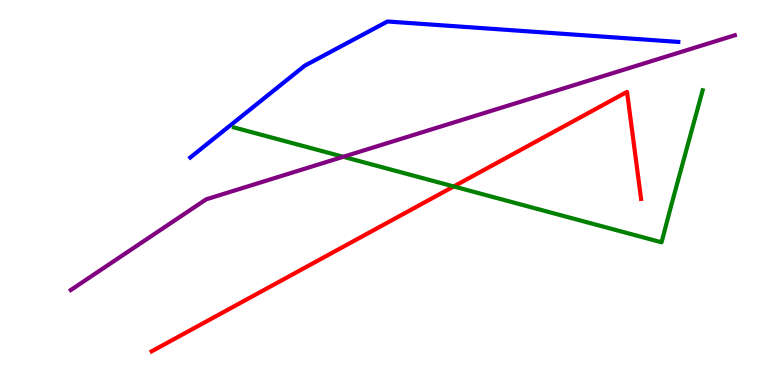[{'lines': ['blue', 'red'], 'intersections': []}, {'lines': ['green', 'red'], 'intersections': [{'x': 5.85, 'y': 5.16}]}, {'lines': ['purple', 'red'], 'intersections': []}, {'lines': ['blue', 'green'], 'intersections': []}, {'lines': ['blue', 'purple'], 'intersections': []}, {'lines': ['green', 'purple'], 'intersections': [{'x': 4.43, 'y': 5.93}]}]